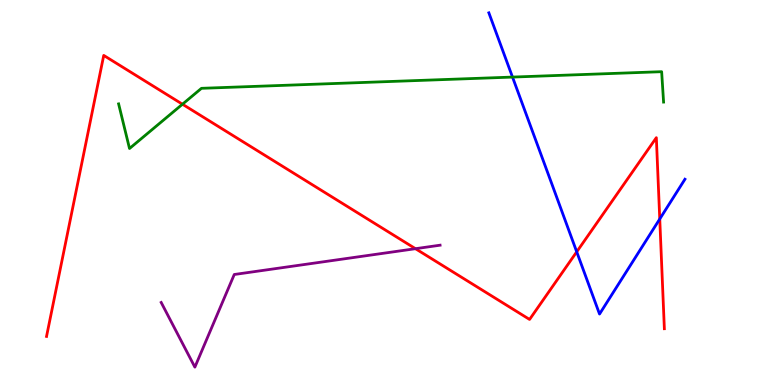[{'lines': ['blue', 'red'], 'intersections': [{'x': 7.44, 'y': 3.46}, {'x': 8.51, 'y': 4.31}]}, {'lines': ['green', 'red'], 'intersections': [{'x': 2.35, 'y': 7.29}]}, {'lines': ['purple', 'red'], 'intersections': [{'x': 5.36, 'y': 3.54}]}, {'lines': ['blue', 'green'], 'intersections': [{'x': 6.61, 'y': 8.0}]}, {'lines': ['blue', 'purple'], 'intersections': []}, {'lines': ['green', 'purple'], 'intersections': []}]